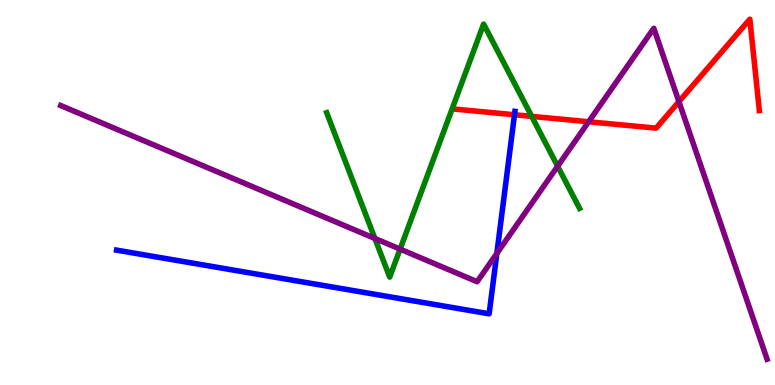[{'lines': ['blue', 'red'], 'intersections': [{'x': 6.64, 'y': 7.02}]}, {'lines': ['green', 'red'], 'intersections': [{'x': 6.86, 'y': 6.98}]}, {'lines': ['purple', 'red'], 'intersections': [{'x': 7.6, 'y': 6.84}, {'x': 8.76, 'y': 7.36}]}, {'lines': ['blue', 'green'], 'intersections': []}, {'lines': ['blue', 'purple'], 'intersections': [{'x': 6.41, 'y': 3.42}]}, {'lines': ['green', 'purple'], 'intersections': [{'x': 4.84, 'y': 3.81}, {'x': 5.16, 'y': 3.53}, {'x': 7.2, 'y': 5.68}]}]